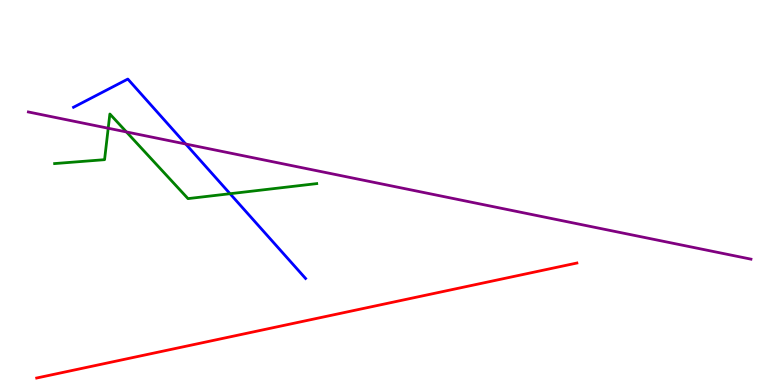[{'lines': ['blue', 'red'], 'intersections': []}, {'lines': ['green', 'red'], 'intersections': []}, {'lines': ['purple', 'red'], 'intersections': []}, {'lines': ['blue', 'green'], 'intersections': [{'x': 2.97, 'y': 4.97}]}, {'lines': ['blue', 'purple'], 'intersections': [{'x': 2.4, 'y': 6.26}]}, {'lines': ['green', 'purple'], 'intersections': [{'x': 1.4, 'y': 6.67}, {'x': 1.63, 'y': 6.57}]}]